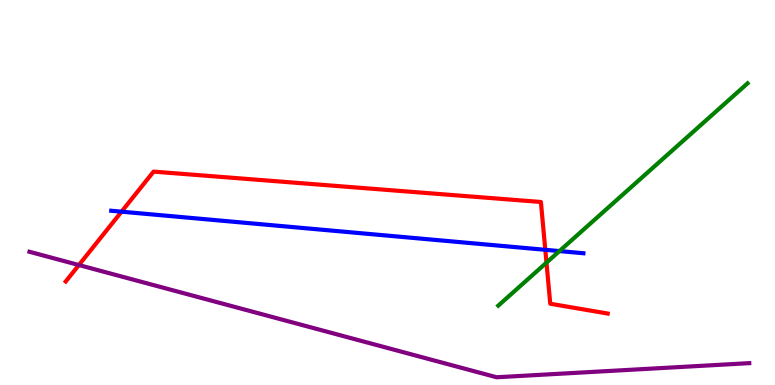[{'lines': ['blue', 'red'], 'intersections': [{'x': 1.57, 'y': 4.5}, {'x': 7.04, 'y': 3.51}]}, {'lines': ['green', 'red'], 'intersections': [{'x': 7.05, 'y': 3.18}]}, {'lines': ['purple', 'red'], 'intersections': [{'x': 1.02, 'y': 3.12}]}, {'lines': ['blue', 'green'], 'intersections': [{'x': 7.22, 'y': 3.48}]}, {'lines': ['blue', 'purple'], 'intersections': []}, {'lines': ['green', 'purple'], 'intersections': []}]